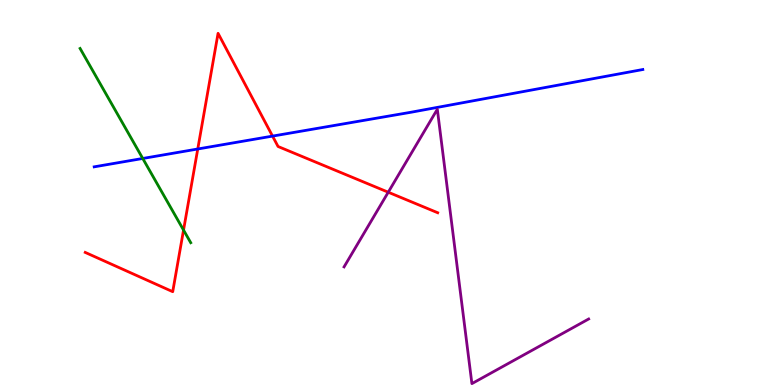[{'lines': ['blue', 'red'], 'intersections': [{'x': 2.55, 'y': 6.13}, {'x': 3.52, 'y': 6.46}]}, {'lines': ['green', 'red'], 'intersections': [{'x': 2.37, 'y': 4.02}]}, {'lines': ['purple', 'red'], 'intersections': [{'x': 5.01, 'y': 5.01}]}, {'lines': ['blue', 'green'], 'intersections': [{'x': 1.84, 'y': 5.88}]}, {'lines': ['blue', 'purple'], 'intersections': []}, {'lines': ['green', 'purple'], 'intersections': []}]